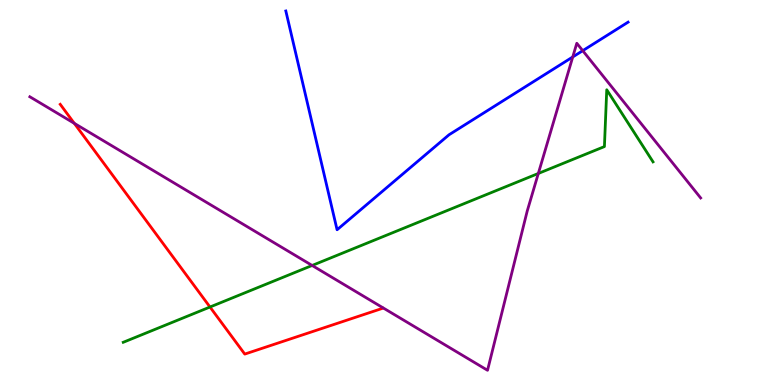[{'lines': ['blue', 'red'], 'intersections': []}, {'lines': ['green', 'red'], 'intersections': [{'x': 2.71, 'y': 2.03}]}, {'lines': ['purple', 'red'], 'intersections': [{'x': 0.958, 'y': 6.8}]}, {'lines': ['blue', 'green'], 'intersections': []}, {'lines': ['blue', 'purple'], 'intersections': [{'x': 7.39, 'y': 8.52}, {'x': 7.52, 'y': 8.68}]}, {'lines': ['green', 'purple'], 'intersections': [{'x': 4.03, 'y': 3.1}, {'x': 6.95, 'y': 5.49}]}]